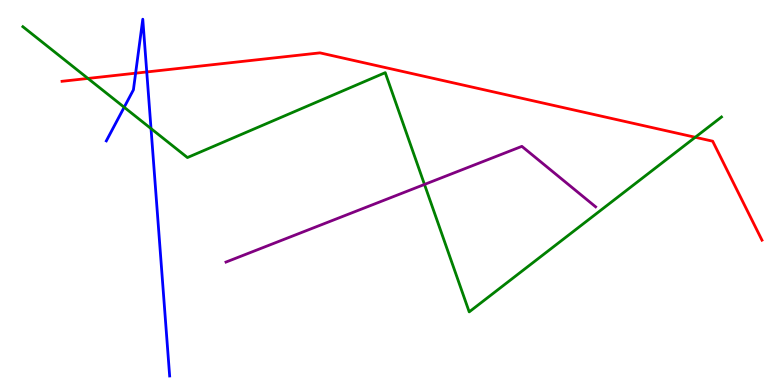[{'lines': ['blue', 'red'], 'intersections': [{'x': 1.75, 'y': 8.1}, {'x': 1.89, 'y': 8.13}]}, {'lines': ['green', 'red'], 'intersections': [{'x': 1.13, 'y': 7.96}, {'x': 8.97, 'y': 6.43}]}, {'lines': ['purple', 'red'], 'intersections': []}, {'lines': ['blue', 'green'], 'intersections': [{'x': 1.6, 'y': 7.21}, {'x': 1.95, 'y': 6.66}]}, {'lines': ['blue', 'purple'], 'intersections': []}, {'lines': ['green', 'purple'], 'intersections': [{'x': 5.48, 'y': 5.21}]}]